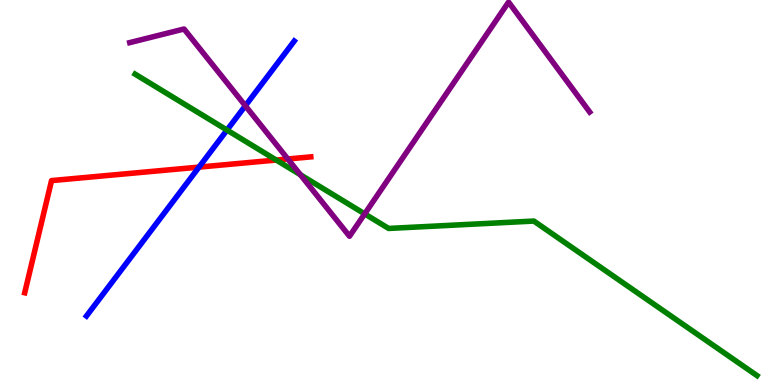[{'lines': ['blue', 'red'], 'intersections': [{'x': 2.57, 'y': 5.66}]}, {'lines': ['green', 'red'], 'intersections': [{'x': 3.56, 'y': 5.84}]}, {'lines': ['purple', 'red'], 'intersections': [{'x': 3.71, 'y': 5.87}]}, {'lines': ['blue', 'green'], 'intersections': [{'x': 2.93, 'y': 6.62}]}, {'lines': ['blue', 'purple'], 'intersections': [{'x': 3.17, 'y': 7.25}]}, {'lines': ['green', 'purple'], 'intersections': [{'x': 3.88, 'y': 5.46}, {'x': 4.71, 'y': 4.44}]}]